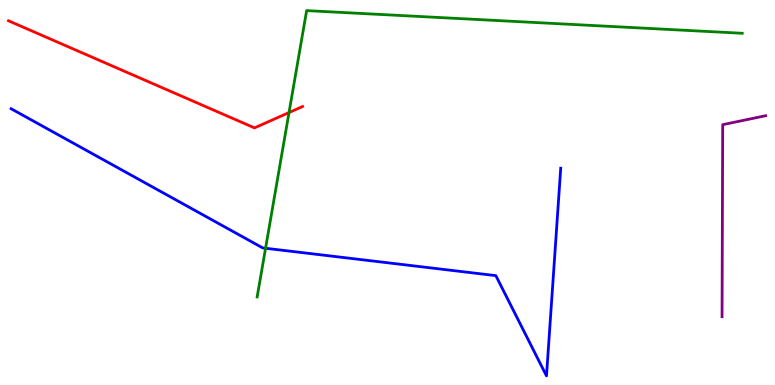[{'lines': ['blue', 'red'], 'intersections': []}, {'lines': ['green', 'red'], 'intersections': [{'x': 3.73, 'y': 7.08}]}, {'lines': ['purple', 'red'], 'intersections': []}, {'lines': ['blue', 'green'], 'intersections': [{'x': 3.43, 'y': 3.55}]}, {'lines': ['blue', 'purple'], 'intersections': []}, {'lines': ['green', 'purple'], 'intersections': []}]